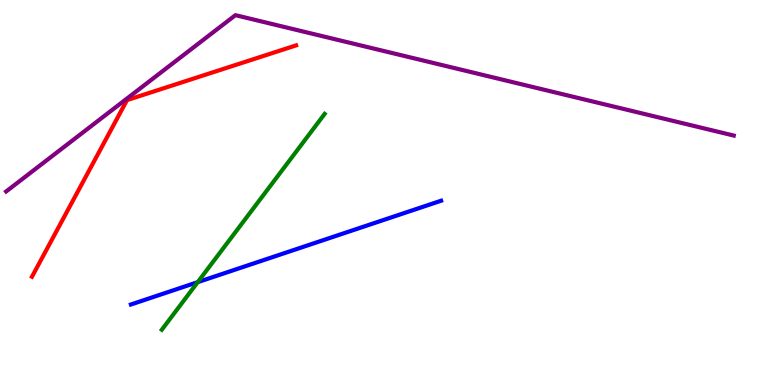[{'lines': ['blue', 'red'], 'intersections': []}, {'lines': ['green', 'red'], 'intersections': []}, {'lines': ['purple', 'red'], 'intersections': []}, {'lines': ['blue', 'green'], 'intersections': [{'x': 2.55, 'y': 2.67}]}, {'lines': ['blue', 'purple'], 'intersections': []}, {'lines': ['green', 'purple'], 'intersections': []}]